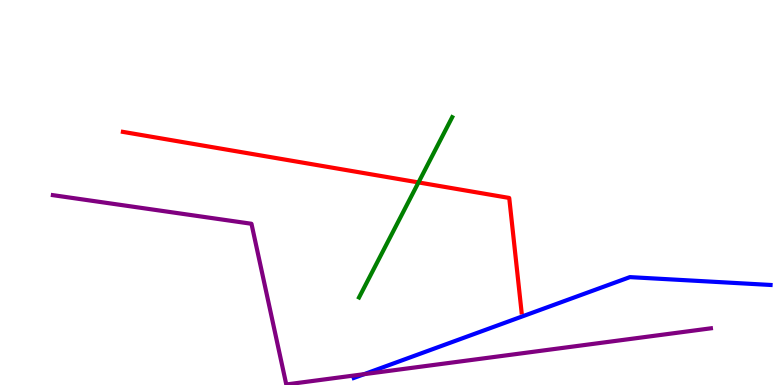[{'lines': ['blue', 'red'], 'intersections': []}, {'lines': ['green', 'red'], 'intersections': [{'x': 5.4, 'y': 5.26}]}, {'lines': ['purple', 'red'], 'intersections': []}, {'lines': ['blue', 'green'], 'intersections': []}, {'lines': ['blue', 'purple'], 'intersections': [{'x': 4.7, 'y': 0.281}]}, {'lines': ['green', 'purple'], 'intersections': []}]